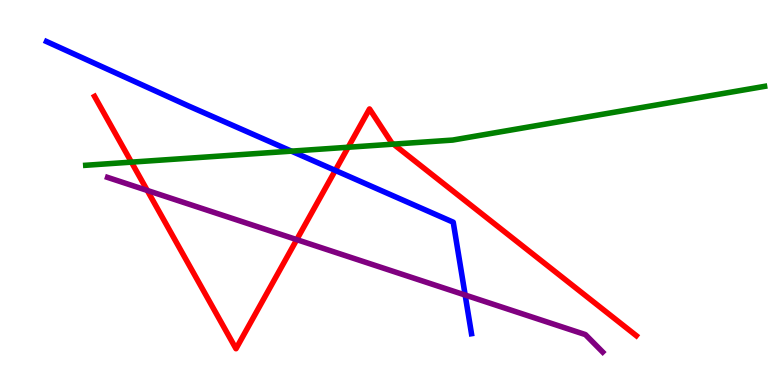[{'lines': ['blue', 'red'], 'intersections': [{'x': 4.33, 'y': 5.57}]}, {'lines': ['green', 'red'], 'intersections': [{'x': 1.7, 'y': 5.79}, {'x': 4.49, 'y': 6.18}, {'x': 5.08, 'y': 6.26}]}, {'lines': ['purple', 'red'], 'intersections': [{'x': 1.9, 'y': 5.05}, {'x': 3.83, 'y': 3.78}]}, {'lines': ['blue', 'green'], 'intersections': [{'x': 3.76, 'y': 6.07}]}, {'lines': ['blue', 'purple'], 'intersections': [{'x': 6.0, 'y': 2.34}]}, {'lines': ['green', 'purple'], 'intersections': []}]